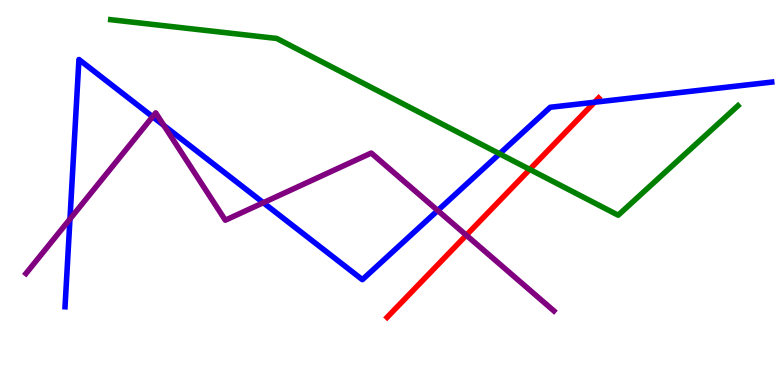[{'lines': ['blue', 'red'], 'intersections': [{'x': 7.67, 'y': 7.34}]}, {'lines': ['green', 'red'], 'intersections': [{'x': 6.84, 'y': 5.6}]}, {'lines': ['purple', 'red'], 'intersections': [{'x': 6.02, 'y': 3.89}]}, {'lines': ['blue', 'green'], 'intersections': [{'x': 6.45, 'y': 6.01}]}, {'lines': ['blue', 'purple'], 'intersections': [{'x': 0.903, 'y': 4.31}, {'x': 1.97, 'y': 6.97}, {'x': 2.11, 'y': 6.74}, {'x': 3.4, 'y': 4.73}, {'x': 5.65, 'y': 4.53}]}, {'lines': ['green', 'purple'], 'intersections': []}]